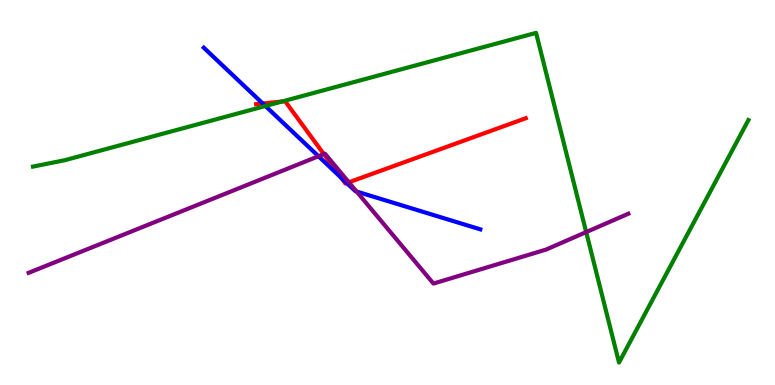[{'lines': ['blue', 'red'], 'intersections': [{'x': 3.39, 'y': 7.31}, {'x': 4.4, 'y': 5.39}, {'x': 4.47, 'y': 5.25}]}, {'lines': ['green', 'red'], 'intersections': [{'x': 3.64, 'y': 7.36}]}, {'lines': ['purple', 'red'], 'intersections': [{'x': 4.18, 'y': 6.0}, {'x': 4.5, 'y': 5.27}]}, {'lines': ['blue', 'green'], 'intersections': [{'x': 3.42, 'y': 7.25}]}, {'lines': ['blue', 'purple'], 'intersections': [{'x': 4.11, 'y': 5.94}, {'x': 4.6, 'y': 5.03}]}, {'lines': ['green', 'purple'], 'intersections': [{'x': 7.56, 'y': 3.97}]}]